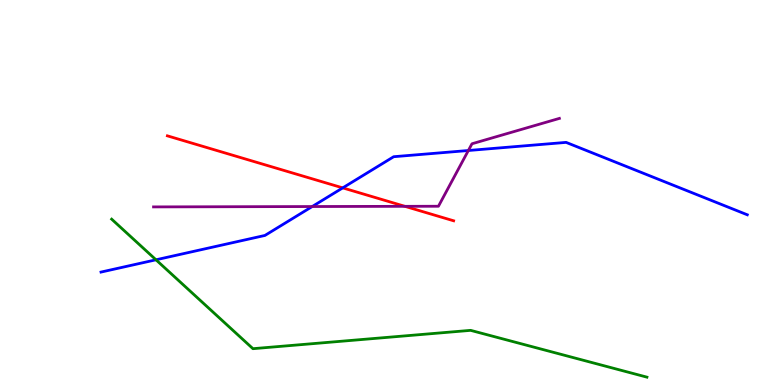[{'lines': ['blue', 'red'], 'intersections': [{'x': 4.42, 'y': 5.12}]}, {'lines': ['green', 'red'], 'intersections': []}, {'lines': ['purple', 'red'], 'intersections': [{'x': 5.22, 'y': 4.64}]}, {'lines': ['blue', 'green'], 'intersections': [{'x': 2.01, 'y': 3.25}]}, {'lines': ['blue', 'purple'], 'intersections': [{'x': 4.03, 'y': 4.64}, {'x': 6.04, 'y': 6.09}]}, {'lines': ['green', 'purple'], 'intersections': []}]